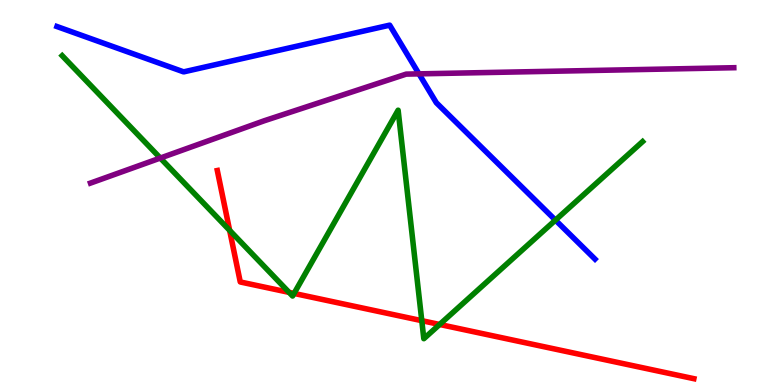[{'lines': ['blue', 'red'], 'intersections': []}, {'lines': ['green', 'red'], 'intersections': [{'x': 2.96, 'y': 4.02}, {'x': 3.73, 'y': 2.41}, {'x': 3.79, 'y': 2.38}, {'x': 5.44, 'y': 1.67}, {'x': 5.67, 'y': 1.57}]}, {'lines': ['purple', 'red'], 'intersections': []}, {'lines': ['blue', 'green'], 'intersections': [{'x': 7.17, 'y': 4.28}]}, {'lines': ['blue', 'purple'], 'intersections': [{'x': 5.41, 'y': 8.08}]}, {'lines': ['green', 'purple'], 'intersections': [{'x': 2.07, 'y': 5.89}]}]